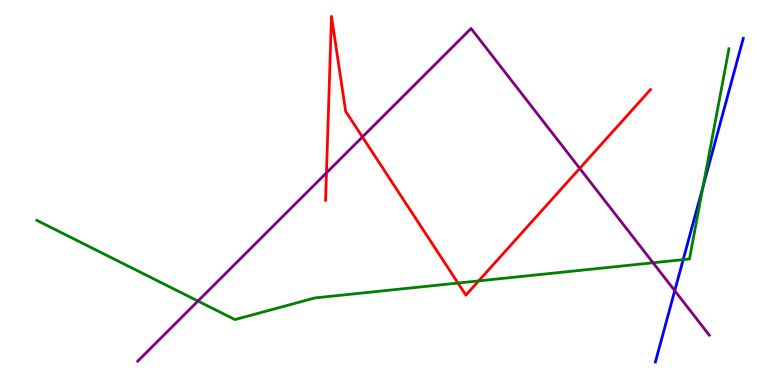[{'lines': ['blue', 'red'], 'intersections': []}, {'lines': ['green', 'red'], 'intersections': [{'x': 5.91, 'y': 2.65}, {'x': 6.18, 'y': 2.7}]}, {'lines': ['purple', 'red'], 'intersections': [{'x': 4.21, 'y': 5.51}, {'x': 4.68, 'y': 6.44}, {'x': 7.48, 'y': 5.63}]}, {'lines': ['blue', 'green'], 'intersections': [{'x': 8.82, 'y': 3.26}, {'x': 9.07, 'y': 5.16}]}, {'lines': ['blue', 'purple'], 'intersections': [{'x': 8.71, 'y': 2.45}]}, {'lines': ['green', 'purple'], 'intersections': [{'x': 2.55, 'y': 2.18}, {'x': 8.43, 'y': 3.17}]}]